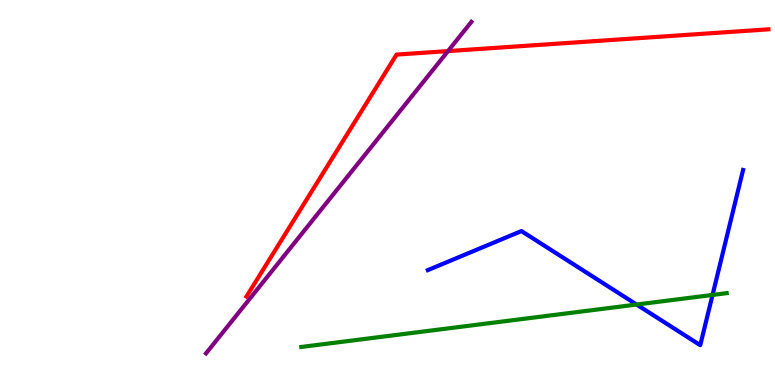[{'lines': ['blue', 'red'], 'intersections': []}, {'lines': ['green', 'red'], 'intersections': []}, {'lines': ['purple', 'red'], 'intersections': [{'x': 5.78, 'y': 8.67}]}, {'lines': ['blue', 'green'], 'intersections': [{'x': 8.21, 'y': 2.09}, {'x': 9.19, 'y': 2.34}]}, {'lines': ['blue', 'purple'], 'intersections': []}, {'lines': ['green', 'purple'], 'intersections': []}]